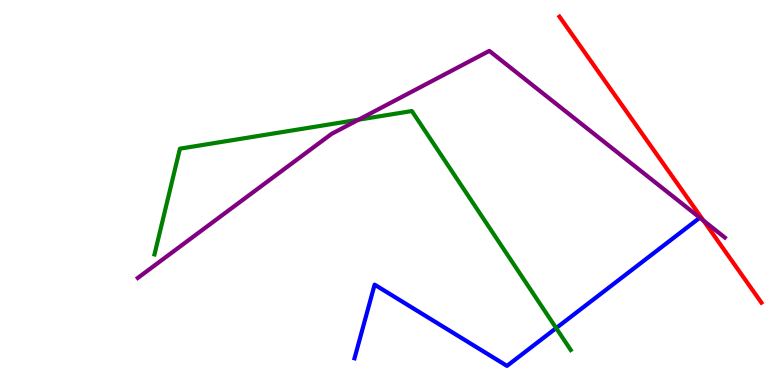[{'lines': ['blue', 'red'], 'intersections': []}, {'lines': ['green', 'red'], 'intersections': []}, {'lines': ['purple', 'red'], 'intersections': [{'x': 9.08, 'y': 4.27}]}, {'lines': ['blue', 'green'], 'intersections': [{'x': 7.18, 'y': 1.48}]}, {'lines': ['blue', 'purple'], 'intersections': []}, {'lines': ['green', 'purple'], 'intersections': [{'x': 4.63, 'y': 6.89}]}]